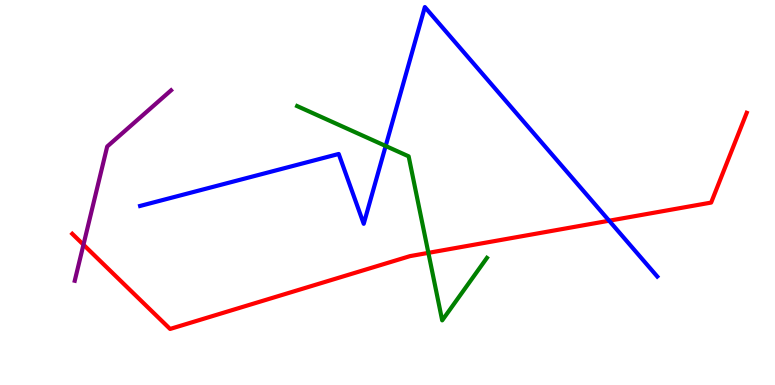[{'lines': ['blue', 'red'], 'intersections': [{'x': 7.86, 'y': 4.27}]}, {'lines': ['green', 'red'], 'intersections': [{'x': 5.53, 'y': 3.43}]}, {'lines': ['purple', 'red'], 'intersections': [{'x': 1.08, 'y': 3.64}]}, {'lines': ['blue', 'green'], 'intersections': [{'x': 4.98, 'y': 6.21}]}, {'lines': ['blue', 'purple'], 'intersections': []}, {'lines': ['green', 'purple'], 'intersections': []}]